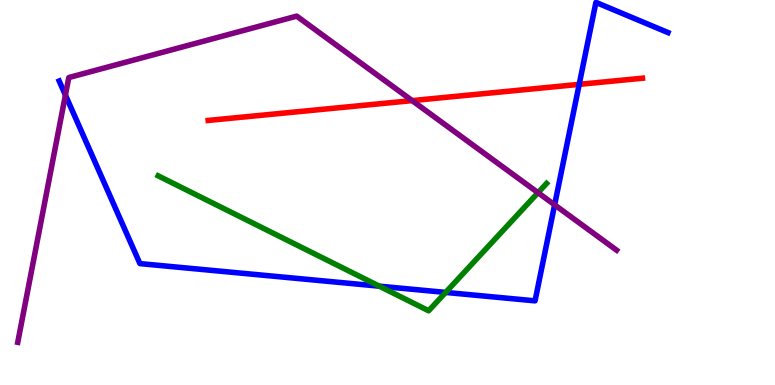[{'lines': ['blue', 'red'], 'intersections': [{'x': 7.47, 'y': 7.81}]}, {'lines': ['green', 'red'], 'intersections': []}, {'lines': ['purple', 'red'], 'intersections': [{'x': 5.32, 'y': 7.39}]}, {'lines': ['blue', 'green'], 'intersections': [{'x': 4.89, 'y': 2.57}, {'x': 5.75, 'y': 2.4}]}, {'lines': ['blue', 'purple'], 'intersections': [{'x': 0.844, 'y': 7.53}, {'x': 7.16, 'y': 4.68}]}, {'lines': ['green', 'purple'], 'intersections': [{'x': 6.94, 'y': 5.0}]}]